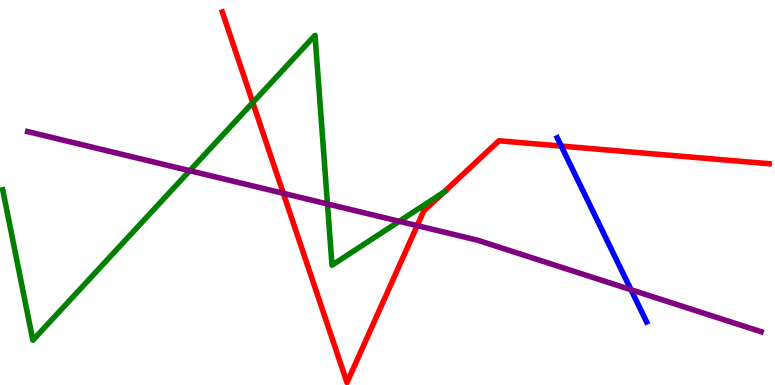[{'lines': ['blue', 'red'], 'intersections': [{'x': 7.24, 'y': 6.21}]}, {'lines': ['green', 'red'], 'intersections': [{'x': 3.26, 'y': 7.34}, {'x': 5.73, 'y': 5.01}]}, {'lines': ['purple', 'red'], 'intersections': [{'x': 3.66, 'y': 4.98}, {'x': 5.38, 'y': 4.14}]}, {'lines': ['blue', 'green'], 'intersections': []}, {'lines': ['blue', 'purple'], 'intersections': [{'x': 8.14, 'y': 2.47}]}, {'lines': ['green', 'purple'], 'intersections': [{'x': 2.45, 'y': 5.57}, {'x': 4.23, 'y': 4.7}, {'x': 5.15, 'y': 4.25}]}]